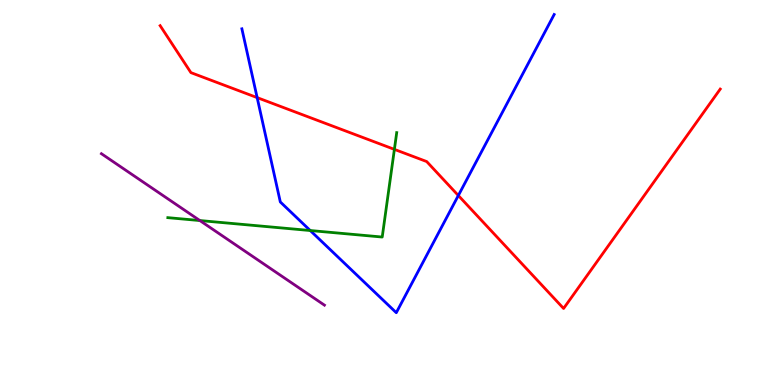[{'lines': ['blue', 'red'], 'intersections': [{'x': 3.32, 'y': 7.46}, {'x': 5.91, 'y': 4.92}]}, {'lines': ['green', 'red'], 'intersections': [{'x': 5.09, 'y': 6.12}]}, {'lines': ['purple', 'red'], 'intersections': []}, {'lines': ['blue', 'green'], 'intersections': [{'x': 4.0, 'y': 4.01}]}, {'lines': ['blue', 'purple'], 'intersections': []}, {'lines': ['green', 'purple'], 'intersections': [{'x': 2.58, 'y': 4.27}]}]